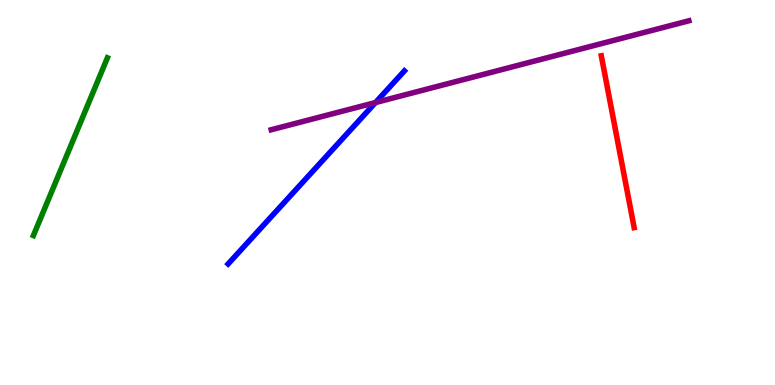[{'lines': ['blue', 'red'], 'intersections': []}, {'lines': ['green', 'red'], 'intersections': []}, {'lines': ['purple', 'red'], 'intersections': []}, {'lines': ['blue', 'green'], 'intersections': []}, {'lines': ['blue', 'purple'], 'intersections': [{'x': 4.85, 'y': 7.34}]}, {'lines': ['green', 'purple'], 'intersections': []}]